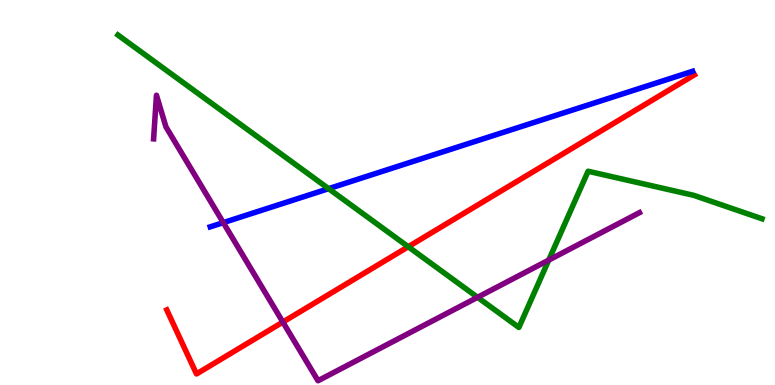[{'lines': ['blue', 'red'], 'intersections': []}, {'lines': ['green', 'red'], 'intersections': [{'x': 5.27, 'y': 3.59}]}, {'lines': ['purple', 'red'], 'intersections': [{'x': 3.65, 'y': 1.63}]}, {'lines': ['blue', 'green'], 'intersections': [{'x': 4.24, 'y': 5.1}]}, {'lines': ['blue', 'purple'], 'intersections': [{'x': 2.88, 'y': 4.22}]}, {'lines': ['green', 'purple'], 'intersections': [{'x': 6.16, 'y': 2.28}, {'x': 7.08, 'y': 3.24}]}]